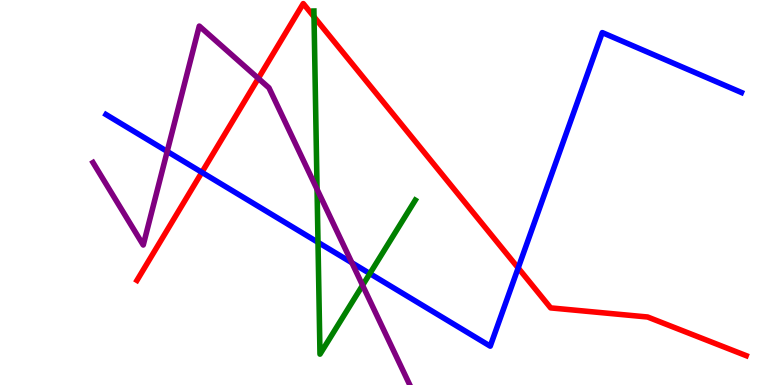[{'lines': ['blue', 'red'], 'intersections': [{'x': 2.6, 'y': 5.52}, {'x': 6.69, 'y': 3.04}]}, {'lines': ['green', 'red'], 'intersections': [{'x': 4.05, 'y': 9.56}]}, {'lines': ['purple', 'red'], 'intersections': [{'x': 3.33, 'y': 7.96}]}, {'lines': ['blue', 'green'], 'intersections': [{'x': 4.1, 'y': 3.71}, {'x': 4.77, 'y': 2.89}]}, {'lines': ['blue', 'purple'], 'intersections': [{'x': 2.16, 'y': 6.07}, {'x': 4.54, 'y': 3.18}]}, {'lines': ['green', 'purple'], 'intersections': [{'x': 4.09, 'y': 5.08}, {'x': 4.68, 'y': 2.59}]}]